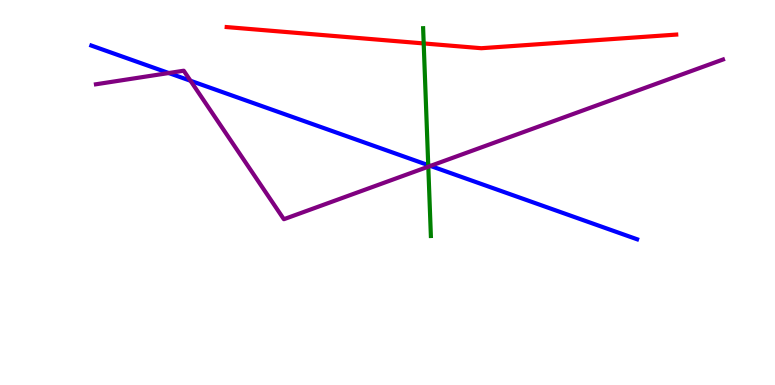[{'lines': ['blue', 'red'], 'intersections': []}, {'lines': ['green', 'red'], 'intersections': [{'x': 5.47, 'y': 8.87}]}, {'lines': ['purple', 'red'], 'intersections': []}, {'lines': ['blue', 'green'], 'intersections': [{'x': 5.53, 'y': 5.71}]}, {'lines': ['blue', 'purple'], 'intersections': [{'x': 2.18, 'y': 8.1}, {'x': 2.46, 'y': 7.9}, {'x': 5.55, 'y': 5.69}]}, {'lines': ['green', 'purple'], 'intersections': [{'x': 5.53, 'y': 5.67}]}]